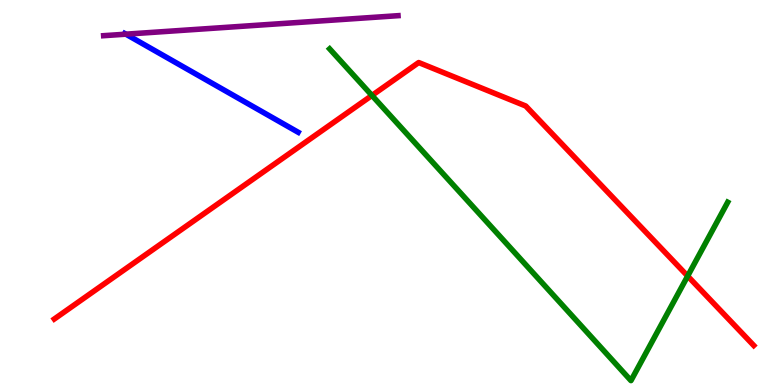[{'lines': ['blue', 'red'], 'intersections': []}, {'lines': ['green', 'red'], 'intersections': [{'x': 4.8, 'y': 7.52}, {'x': 8.87, 'y': 2.83}]}, {'lines': ['purple', 'red'], 'intersections': []}, {'lines': ['blue', 'green'], 'intersections': []}, {'lines': ['blue', 'purple'], 'intersections': [{'x': 1.62, 'y': 9.11}]}, {'lines': ['green', 'purple'], 'intersections': []}]